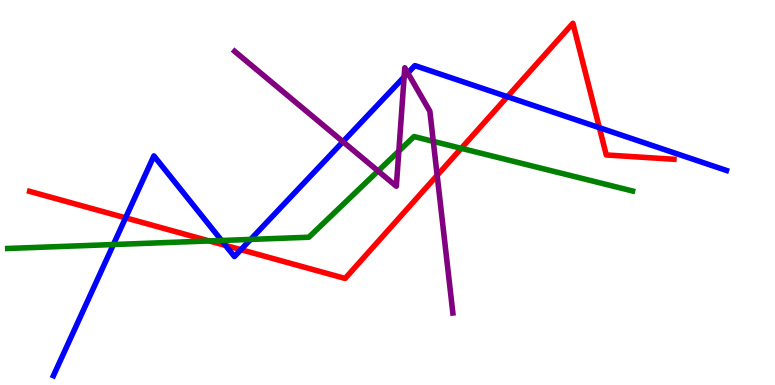[{'lines': ['blue', 'red'], 'intersections': [{'x': 1.62, 'y': 4.34}, {'x': 2.91, 'y': 3.63}, {'x': 3.11, 'y': 3.51}, {'x': 6.55, 'y': 7.49}, {'x': 7.73, 'y': 6.68}]}, {'lines': ['green', 'red'], 'intersections': [{'x': 2.7, 'y': 3.74}, {'x': 5.95, 'y': 6.15}]}, {'lines': ['purple', 'red'], 'intersections': [{'x': 5.64, 'y': 5.45}]}, {'lines': ['blue', 'green'], 'intersections': [{'x': 1.46, 'y': 3.65}, {'x': 2.86, 'y': 3.75}, {'x': 3.23, 'y': 3.78}]}, {'lines': ['blue', 'purple'], 'intersections': [{'x': 4.43, 'y': 6.32}, {'x': 5.21, 'y': 8.0}, {'x': 5.26, 'y': 8.1}]}, {'lines': ['green', 'purple'], 'intersections': [{'x': 4.88, 'y': 5.56}, {'x': 5.15, 'y': 6.07}, {'x': 5.59, 'y': 6.33}]}]